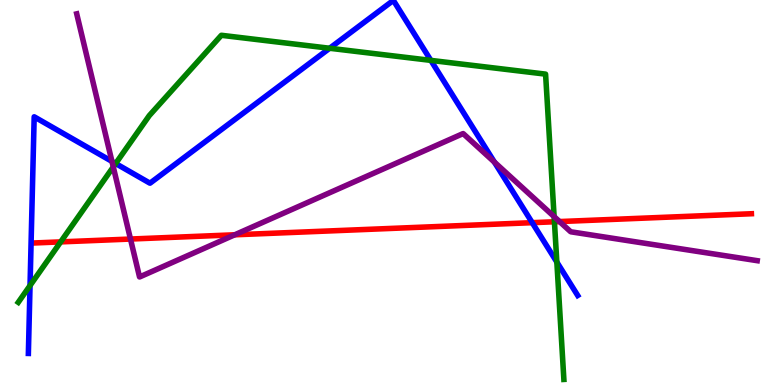[{'lines': ['blue', 'red'], 'intersections': [{'x': 6.87, 'y': 4.22}]}, {'lines': ['green', 'red'], 'intersections': [{'x': 0.783, 'y': 3.72}, {'x': 7.15, 'y': 4.24}]}, {'lines': ['purple', 'red'], 'intersections': [{'x': 1.68, 'y': 3.79}, {'x': 3.03, 'y': 3.9}, {'x': 7.22, 'y': 4.25}]}, {'lines': ['blue', 'green'], 'intersections': [{'x': 0.388, 'y': 2.58}, {'x': 1.49, 'y': 5.75}, {'x': 4.25, 'y': 8.75}, {'x': 5.56, 'y': 8.43}, {'x': 7.19, 'y': 3.19}]}, {'lines': ['blue', 'purple'], 'intersections': [{'x': 1.44, 'y': 5.81}, {'x': 6.38, 'y': 5.79}]}, {'lines': ['green', 'purple'], 'intersections': [{'x': 1.46, 'y': 5.66}, {'x': 7.15, 'y': 4.37}]}]